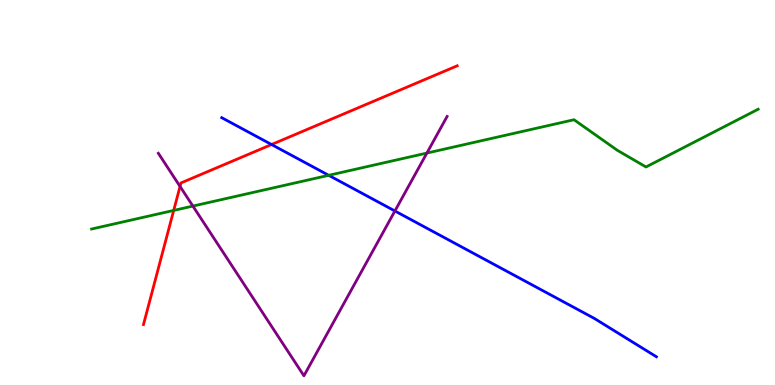[{'lines': ['blue', 'red'], 'intersections': [{'x': 3.5, 'y': 6.25}]}, {'lines': ['green', 'red'], 'intersections': [{'x': 2.24, 'y': 4.53}]}, {'lines': ['purple', 'red'], 'intersections': [{'x': 2.32, 'y': 5.16}]}, {'lines': ['blue', 'green'], 'intersections': [{'x': 4.24, 'y': 5.45}]}, {'lines': ['blue', 'purple'], 'intersections': [{'x': 5.1, 'y': 4.52}]}, {'lines': ['green', 'purple'], 'intersections': [{'x': 2.49, 'y': 4.65}, {'x': 5.51, 'y': 6.02}]}]